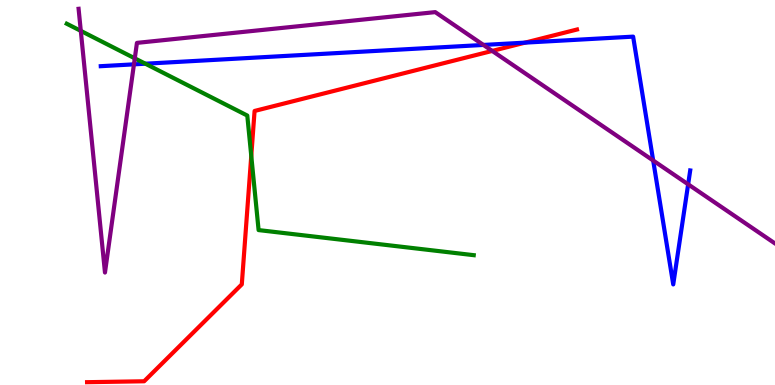[{'lines': ['blue', 'red'], 'intersections': [{'x': 6.78, 'y': 8.89}]}, {'lines': ['green', 'red'], 'intersections': [{'x': 3.24, 'y': 5.95}]}, {'lines': ['purple', 'red'], 'intersections': [{'x': 6.35, 'y': 8.68}]}, {'lines': ['blue', 'green'], 'intersections': [{'x': 1.88, 'y': 8.35}]}, {'lines': ['blue', 'purple'], 'intersections': [{'x': 1.73, 'y': 8.33}, {'x': 6.24, 'y': 8.83}, {'x': 8.43, 'y': 5.83}, {'x': 8.88, 'y': 5.21}]}, {'lines': ['green', 'purple'], 'intersections': [{'x': 1.04, 'y': 9.2}, {'x': 1.74, 'y': 8.48}]}]